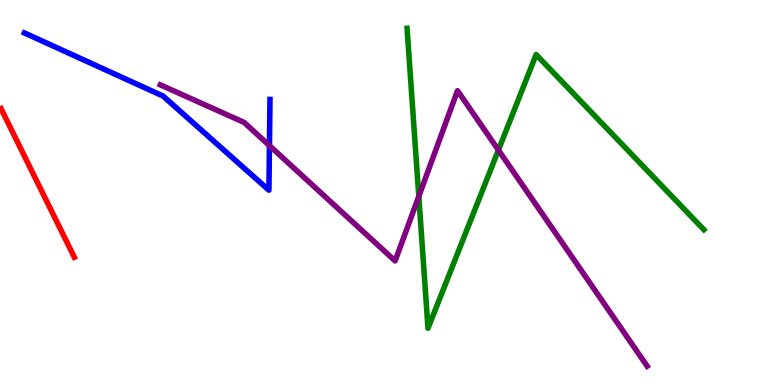[{'lines': ['blue', 'red'], 'intersections': []}, {'lines': ['green', 'red'], 'intersections': []}, {'lines': ['purple', 'red'], 'intersections': []}, {'lines': ['blue', 'green'], 'intersections': []}, {'lines': ['blue', 'purple'], 'intersections': [{'x': 3.48, 'y': 6.22}]}, {'lines': ['green', 'purple'], 'intersections': [{'x': 5.4, 'y': 4.9}, {'x': 6.43, 'y': 6.1}]}]